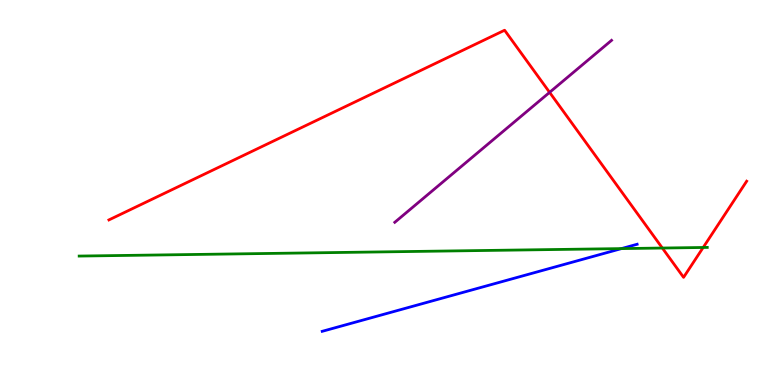[{'lines': ['blue', 'red'], 'intersections': []}, {'lines': ['green', 'red'], 'intersections': [{'x': 8.55, 'y': 3.56}, {'x': 9.07, 'y': 3.57}]}, {'lines': ['purple', 'red'], 'intersections': [{'x': 7.09, 'y': 7.6}]}, {'lines': ['blue', 'green'], 'intersections': [{'x': 8.02, 'y': 3.54}]}, {'lines': ['blue', 'purple'], 'intersections': []}, {'lines': ['green', 'purple'], 'intersections': []}]